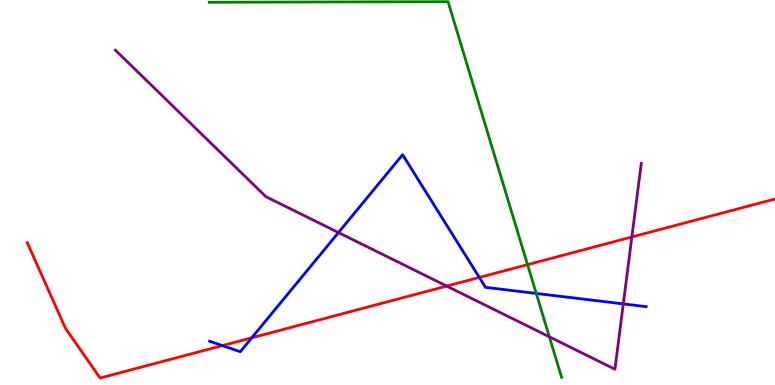[{'lines': ['blue', 'red'], 'intersections': [{'x': 2.87, 'y': 1.02}, {'x': 3.25, 'y': 1.23}, {'x': 6.18, 'y': 2.79}]}, {'lines': ['green', 'red'], 'intersections': [{'x': 6.81, 'y': 3.13}]}, {'lines': ['purple', 'red'], 'intersections': [{'x': 5.76, 'y': 2.57}, {'x': 8.15, 'y': 3.85}]}, {'lines': ['blue', 'green'], 'intersections': [{'x': 6.92, 'y': 2.38}]}, {'lines': ['blue', 'purple'], 'intersections': [{'x': 4.37, 'y': 3.96}, {'x': 8.04, 'y': 2.11}]}, {'lines': ['green', 'purple'], 'intersections': [{'x': 7.09, 'y': 1.25}]}]